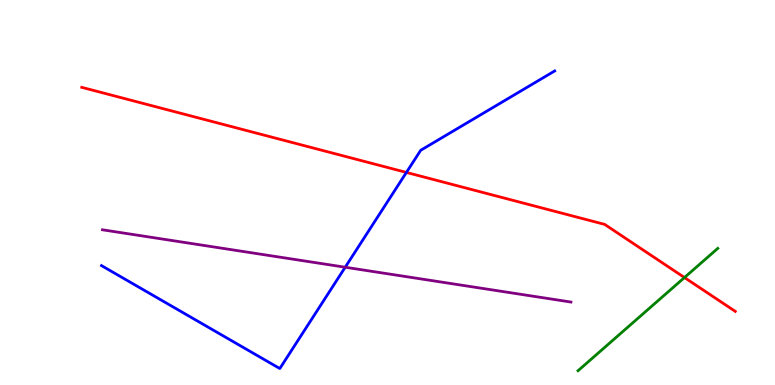[{'lines': ['blue', 'red'], 'intersections': [{'x': 5.24, 'y': 5.52}]}, {'lines': ['green', 'red'], 'intersections': [{'x': 8.83, 'y': 2.79}]}, {'lines': ['purple', 'red'], 'intersections': []}, {'lines': ['blue', 'green'], 'intersections': []}, {'lines': ['blue', 'purple'], 'intersections': [{'x': 4.45, 'y': 3.06}]}, {'lines': ['green', 'purple'], 'intersections': []}]